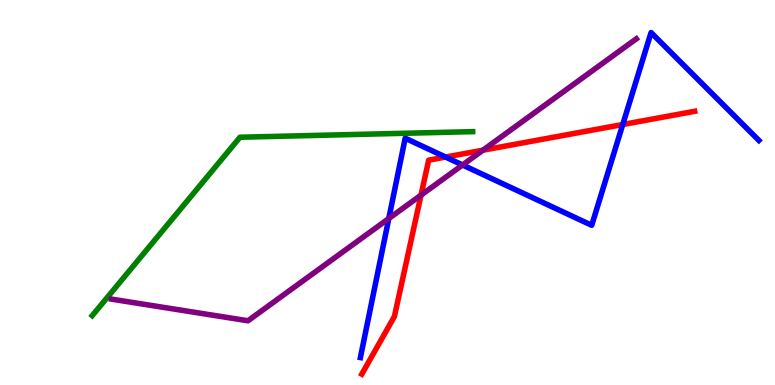[{'lines': ['blue', 'red'], 'intersections': [{'x': 5.75, 'y': 5.92}, {'x': 8.04, 'y': 6.77}]}, {'lines': ['green', 'red'], 'intersections': []}, {'lines': ['purple', 'red'], 'intersections': [{'x': 5.43, 'y': 4.93}, {'x': 6.23, 'y': 6.1}]}, {'lines': ['blue', 'green'], 'intersections': []}, {'lines': ['blue', 'purple'], 'intersections': [{'x': 5.02, 'y': 4.32}, {'x': 5.97, 'y': 5.71}]}, {'lines': ['green', 'purple'], 'intersections': []}]